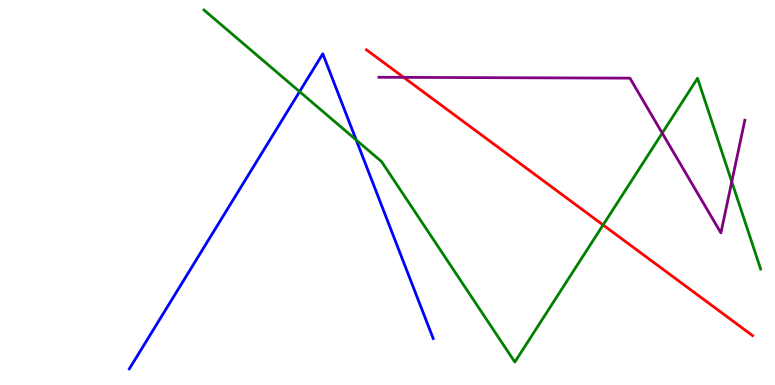[{'lines': ['blue', 'red'], 'intersections': []}, {'lines': ['green', 'red'], 'intersections': [{'x': 7.78, 'y': 4.16}]}, {'lines': ['purple', 'red'], 'intersections': [{'x': 5.21, 'y': 7.99}]}, {'lines': ['blue', 'green'], 'intersections': [{'x': 3.87, 'y': 7.62}, {'x': 4.6, 'y': 6.37}]}, {'lines': ['blue', 'purple'], 'intersections': []}, {'lines': ['green', 'purple'], 'intersections': [{'x': 8.54, 'y': 6.54}, {'x': 9.44, 'y': 5.28}]}]